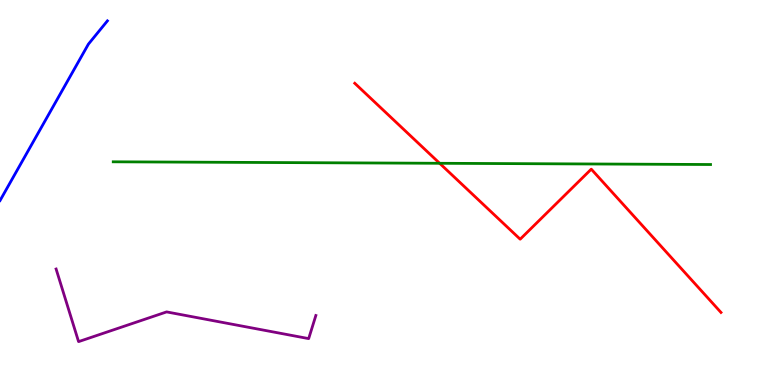[{'lines': ['blue', 'red'], 'intersections': []}, {'lines': ['green', 'red'], 'intersections': [{'x': 5.67, 'y': 5.76}]}, {'lines': ['purple', 'red'], 'intersections': []}, {'lines': ['blue', 'green'], 'intersections': []}, {'lines': ['blue', 'purple'], 'intersections': []}, {'lines': ['green', 'purple'], 'intersections': []}]